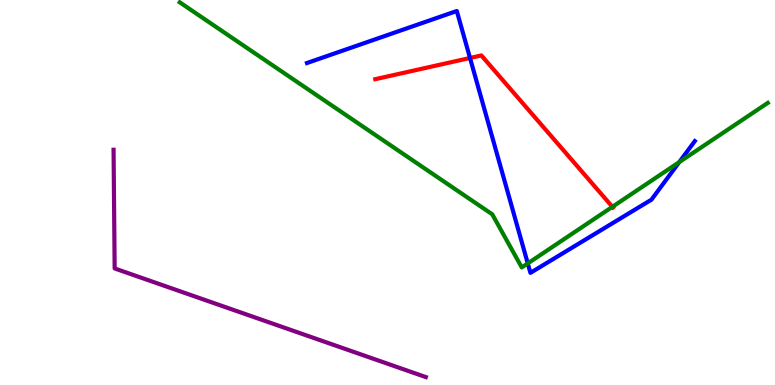[{'lines': ['blue', 'red'], 'intersections': [{'x': 6.06, 'y': 8.49}]}, {'lines': ['green', 'red'], 'intersections': [{'x': 7.9, 'y': 4.63}]}, {'lines': ['purple', 'red'], 'intersections': []}, {'lines': ['blue', 'green'], 'intersections': [{'x': 6.81, 'y': 3.16}, {'x': 8.76, 'y': 5.79}]}, {'lines': ['blue', 'purple'], 'intersections': []}, {'lines': ['green', 'purple'], 'intersections': []}]